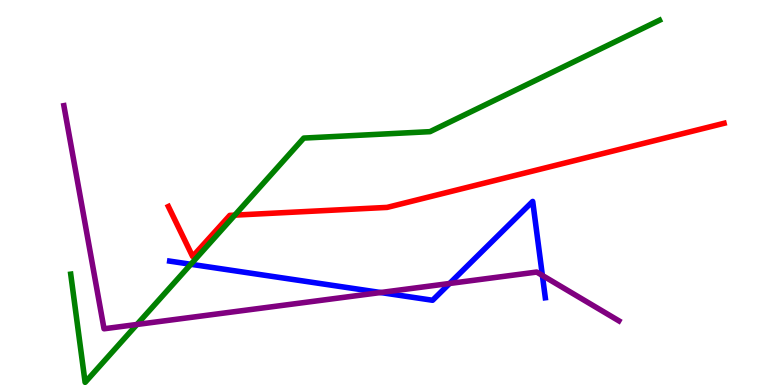[{'lines': ['blue', 'red'], 'intersections': []}, {'lines': ['green', 'red'], 'intersections': [{'x': 3.03, 'y': 4.41}]}, {'lines': ['purple', 'red'], 'intersections': []}, {'lines': ['blue', 'green'], 'intersections': [{'x': 2.46, 'y': 3.14}]}, {'lines': ['blue', 'purple'], 'intersections': [{'x': 4.91, 'y': 2.4}, {'x': 5.8, 'y': 2.64}, {'x': 7.0, 'y': 2.85}]}, {'lines': ['green', 'purple'], 'intersections': [{'x': 1.77, 'y': 1.57}]}]